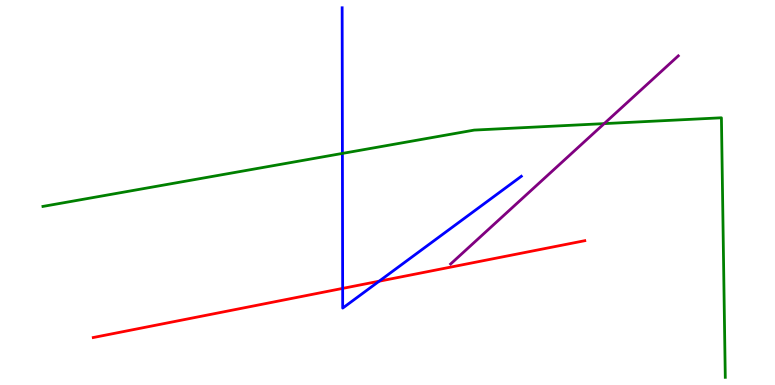[{'lines': ['blue', 'red'], 'intersections': [{'x': 4.42, 'y': 2.51}, {'x': 4.89, 'y': 2.7}]}, {'lines': ['green', 'red'], 'intersections': []}, {'lines': ['purple', 'red'], 'intersections': []}, {'lines': ['blue', 'green'], 'intersections': [{'x': 4.42, 'y': 6.02}]}, {'lines': ['blue', 'purple'], 'intersections': []}, {'lines': ['green', 'purple'], 'intersections': [{'x': 7.8, 'y': 6.79}]}]